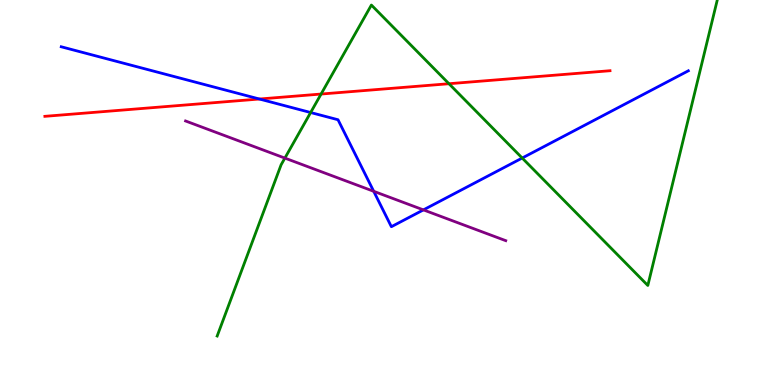[{'lines': ['blue', 'red'], 'intersections': [{'x': 3.35, 'y': 7.43}]}, {'lines': ['green', 'red'], 'intersections': [{'x': 4.14, 'y': 7.56}, {'x': 5.79, 'y': 7.83}]}, {'lines': ['purple', 'red'], 'intersections': []}, {'lines': ['blue', 'green'], 'intersections': [{'x': 4.01, 'y': 7.08}, {'x': 6.74, 'y': 5.9}]}, {'lines': ['blue', 'purple'], 'intersections': [{'x': 4.82, 'y': 5.03}, {'x': 5.46, 'y': 4.55}]}, {'lines': ['green', 'purple'], 'intersections': [{'x': 3.68, 'y': 5.89}]}]